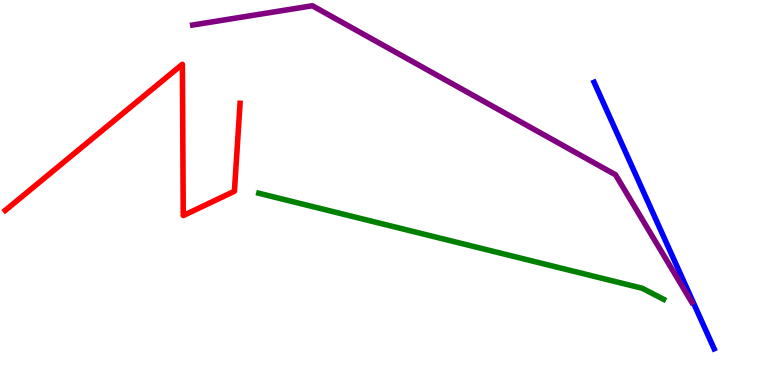[{'lines': ['blue', 'red'], 'intersections': []}, {'lines': ['green', 'red'], 'intersections': []}, {'lines': ['purple', 'red'], 'intersections': []}, {'lines': ['blue', 'green'], 'intersections': []}, {'lines': ['blue', 'purple'], 'intersections': []}, {'lines': ['green', 'purple'], 'intersections': []}]